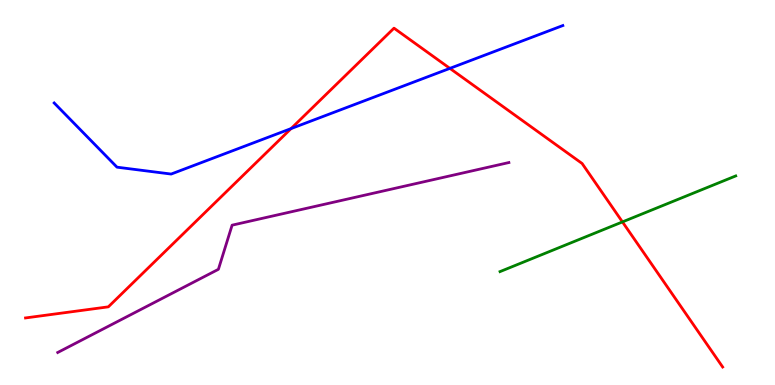[{'lines': ['blue', 'red'], 'intersections': [{'x': 3.76, 'y': 6.66}, {'x': 5.81, 'y': 8.22}]}, {'lines': ['green', 'red'], 'intersections': [{'x': 8.03, 'y': 4.24}]}, {'lines': ['purple', 'red'], 'intersections': []}, {'lines': ['blue', 'green'], 'intersections': []}, {'lines': ['blue', 'purple'], 'intersections': []}, {'lines': ['green', 'purple'], 'intersections': []}]